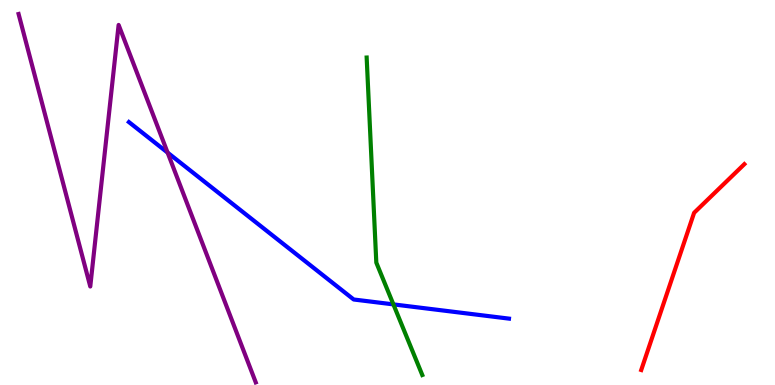[{'lines': ['blue', 'red'], 'intersections': []}, {'lines': ['green', 'red'], 'intersections': []}, {'lines': ['purple', 'red'], 'intersections': []}, {'lines': ['blue', 'green'], 'intersections': [{'x': 5.08, 'y': 2.09}]}, {'lines': ['blue', 'purple'], 'intersections': [{'x': 2.16, 'y': 6.04}]}, {'lines': ['green', 'purple'], 'intersections': []}]